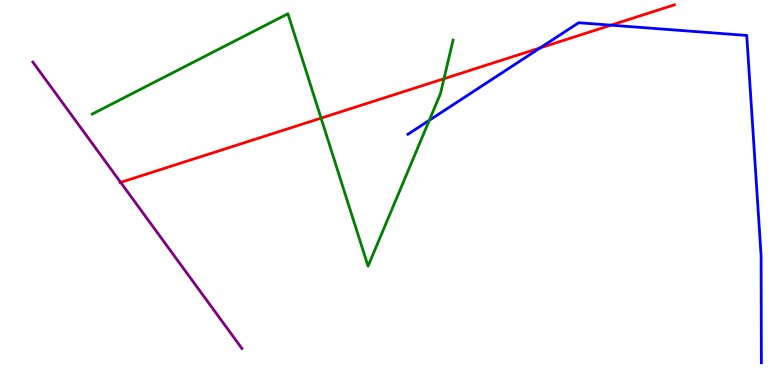[{'lines': ['blue', 'red'], 'intersections': [{'x': 6.97, 'y': 8.76}, {'x': 7.88, 'y': 9.35}]}, {'lines': ['green', 'red'], 'intersections': [{'x': 4.14, 'y': 6.93}, {'x': 5.73, 'y': 7.96}]}, {'lines': ['purple', 'red'], 'intersections': [{'x': 1.56, 'y': 5.26}]}, {'lines': ['blue', 'green'], 'intersections': [{'x': 5.54, 'y': 6.87}]}, {'lines': ['blue', 'purple'], 'intersections': []}, {'lines': ['green', 'purple'], 'intersections': []}]